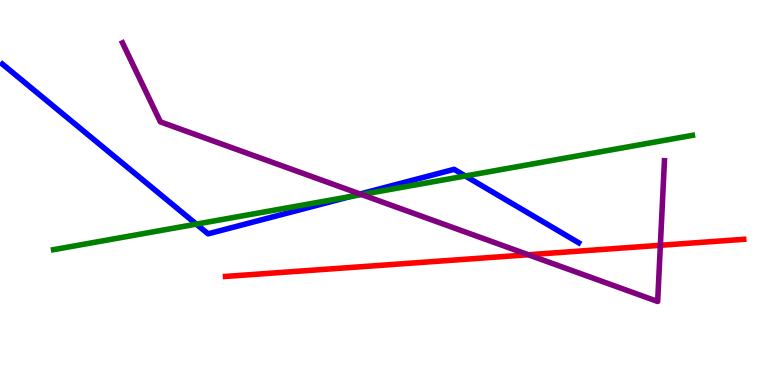[{'lines': ['blue', 'red'], 'intersections': []}, {'lines': ['green', 'red'], 'intersections': []}, {'lines': ['purple', 'red'], 'intersections': [{'x': 6.82, 'y': 3.38}, {'x': 8.52, 'y': 3.63}]}, {'lines': ['blue', 'green'], 'intersections': [{'x': 2.53, 'y': 4.18}, {'x': 4.52, 'y': 4.89}, {'x': 6.0, 'y': 5.43}]}, {'lines': ['blue', 'purple'], 'intersections': [{'x': 4.65, 'y': 4.96}]}, {'lines': ['green', 'purple'], 'intersections': [{'x': 4.67, 'y': 4.95}]}]